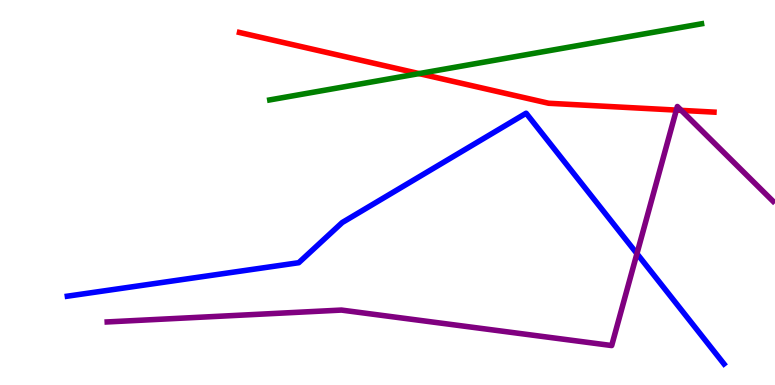[{'lines': ['blue', 'red'], 'intersections': []}, {'lines': ['green', 'red'], 'intersections': [{'x': 5.41, 'y': 8.09}]}, {'lines': ['purple', 'red'], 'intersections': [{'x': 8.73, 'y': 7.14}, {'x': 8.79, 'y': 7.13}]}, {'lines': ['blue', 'green'], 'intersections': []}, {'lines': ['blue', 'purple'], 'intersections': [{'x': 8.22, 'y': 3.41}]}, {'lines': ['green', 'purple'], 'intersections': []}]